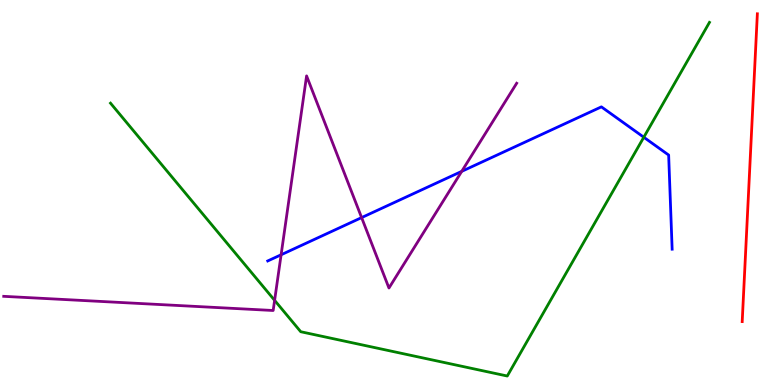[{'lines': ['blue', 'red'], 'intersections': []}, {'lines': ['green', 'red'], 'intersections': []}, {'lines': ['purple', 'red'], 'intersections': []}, {'lines': ['blue', 'green'], 'intersections': [{'x': 8.31, 'y': 6.44}]}, {'lines': ['blue', 'purple'], 'intersections': [{'x': 3.63, 'y': 3.38}, {'x': 4.67, 'y': 4.35}, {'x': 5.96, 'y': 5.55}]}, {'lines': ['green', 'purple'], 'intersections': [{'x': 3.54, 'y': 2.2}]}]